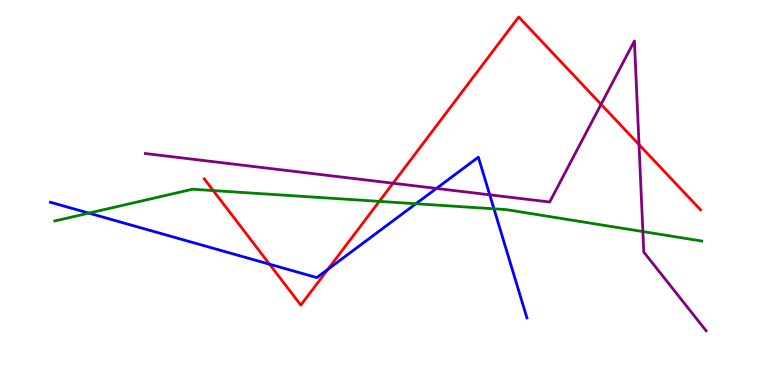[{'lines': ['blue', 'red'], 'intersections': [{'x': 3.48, 'y': 3.14}, {'x': 4.23, 'y': 3.0}]}, {'lines': ['green', 'red'], 'intersections': [{'x': 2.75, 'y': 5.05}, {'x': 4.89, 'y': 4.77}]}, {'lines': ['purple', 'red'], 'intersections': [{'x': 5.07, 'y': 5.24}, {'x': 7.76, 'y': 7.29}, {'x': 8.25, 'y': 6.24}]}, {'lines': ['blue', 'green'], 'intersections': [{'x': 1.15, 'y': 4.46}, {'x': 5.37, 'y': 4.71}, {'x': 6.37, 'y': 4.58}]}, {'lines': ['blue', 'purple'], 'intersections': [{'x': 5.63, 'y': 5.11}, {'x': 6.32, 'y': 4.94}]}, {'lines': ['green', 'purple'], 'intersections': [{'x': 8.3, 'y': 3.99}]}]